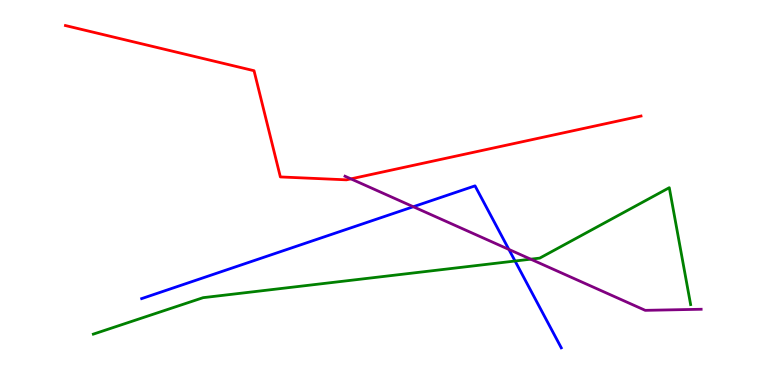[{'lines': ['blue', 'red'], 'intersections': []}, {'lines': ['green', 'red'], 'intersections': []}, {'lines': ['purple', 'red'], 'intersections': [{'x': 4.53, 'y': 5.35}]}, {'lines': ['blue', 'green'], 'intersections': [{'x': 6.65, 'y': 3.22}]}, {'lines': ['blue', 'purple'], 'intersections': [{'x': 5.33, 'y': 4.63}, {'x': 6.57, 'y': 3.52}]}, {'lines': ['green', 'purple'], 'intersections': [{'x': 6.85, 'y': 3.27}]}]